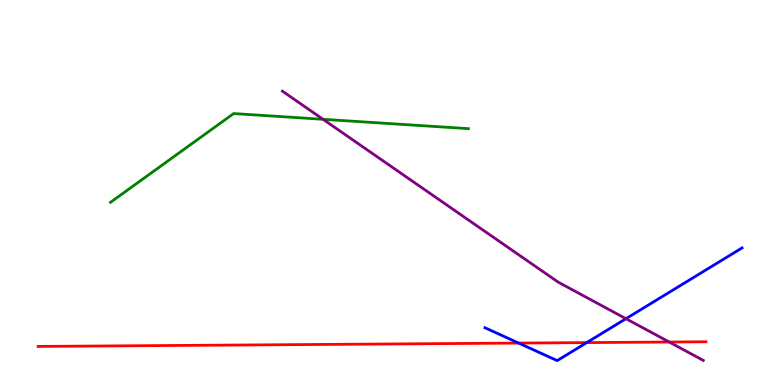[{'lines': ['blue', 'red'], 'intersections': [{'x': 6.69, 'y': 1.09}, {'x': 7.57, 'y': 1.1}]}, {'lines': ['green', 'red'], 'intersections': []}, {'lines': ['purple', 'red'], 'intersections': [{'x': 8.64, 'y': 1.12}]}, {'lines': ['blue', 'green'], 'intersections': []}, {'lines': ['blue', 'purple'], 'intersections': [{'x': 8.08, 'y': 1.72}]}, {'lines': ['green', 'purple'], 'intersections': [{'x': 4.17, 'y': 6.9}]}]